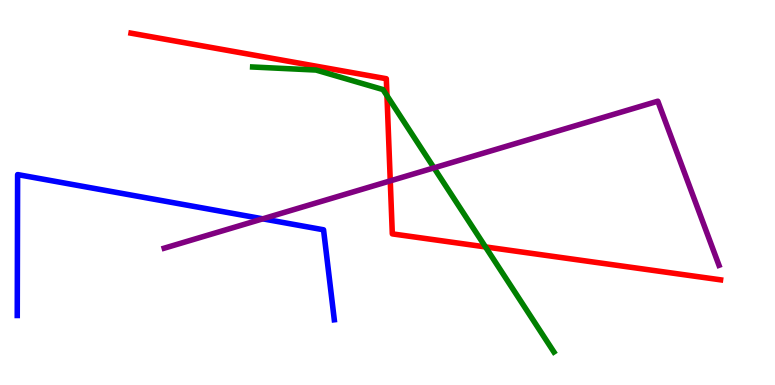[{'lines': ['blue', 'red'], 'intersections': []}, {'lines': ['green', 'red'], 'intersections': [{'x': 4.99, 'y': 7.52}, {'x': 6.26, 'y': 3.59}]}, {'lines': ['purple', 'red'], 'intersections': [{'x': 5.04, 'y': 5.3}]}, {'lines': ['blue', 'green'], 'intersections': []}, {'lines': ['blue', 'purple'], 'intersections': [{'x': 3.39, 'y': 4.32}]}, {'lines': ['green', 'purple'], 'intersections': [{'x': 5.6, 'y': 5.64}]}]